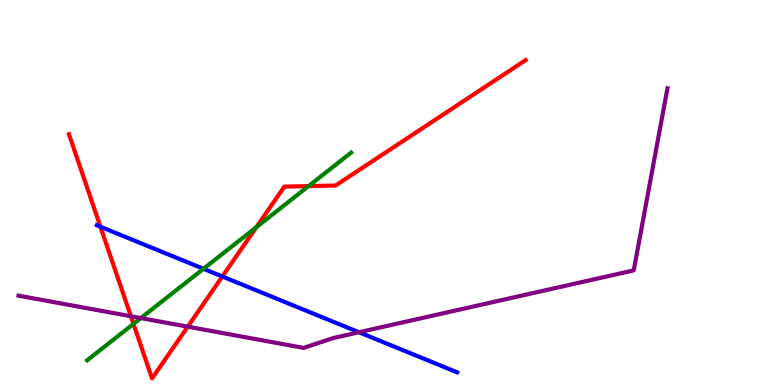[{'lines': ['blue', 'red'], 'intersections': [{'x': 1.3, 'y': 4.11}, {'x': 2.87, 'y': 2.82}]}, {'lines': ['green', 'red'], 'intersections': [{'x': 1.72, 'y': 1.59}, {'x': 3.31, 'y': 4.1}, {'x': 3.98, 'y': 5.17}]}, {'lines': ['purple', 'red'], 'intersections': [{'x': 1.69, 'y': 1.79}, {'x': 2.42, 'y': 1.52}]}, {'lines': ['blue', 'green'], 'intersections': [{'x': 2.63, 'y': 3.02}]}, {'lines': ['blue', 'purple'], 'intersections': [{'x': 4.63, 'y': 1.37}]}, {'lines': ['green', 'purple'], 'intersections': [{'x': 1.82, 'y': 1.74}]}]